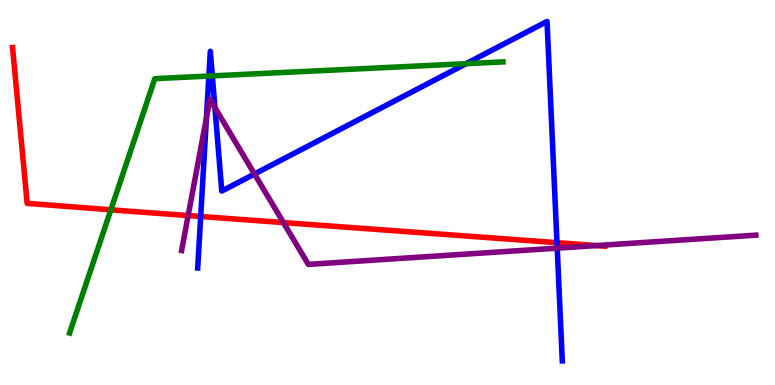[{'lines': ['blue', 'red'], 'intersections': [{'x': 2.59, 'y': 4.38}, {'x': 7.19, 'y': 3.7}]}, {'lines': ['green', 'red'], 'intersections': [{'x': 1.43, 'y': 4.55}]}, {'lines': ['purple', 'red'], 'intersections': [{'x': 2.43, 'y': 4.4}, {'x': 3.66, 'y': 4.22}, {'x': 7.7, 'y': 3.62}]}, {'lines': ['blue', 'green'], 'intersections': [{'x': 2.7, 'y': 8.02}, {'x': 2.74, 'y': 8.03}, {'x': 6.01, 'y': 8.35}]}, {'lines': ['blue', 'purple'], 'intersections': [{'x': 2.66, 'y': 6.93}, {'x': 2.77, 'y': 7.21}, {'x': 3.28, 'y': 5.48}, {'x': 7.19, 'y': 3.55}]}, {'lines': ['green', 'purple'], 'intersections': []}]